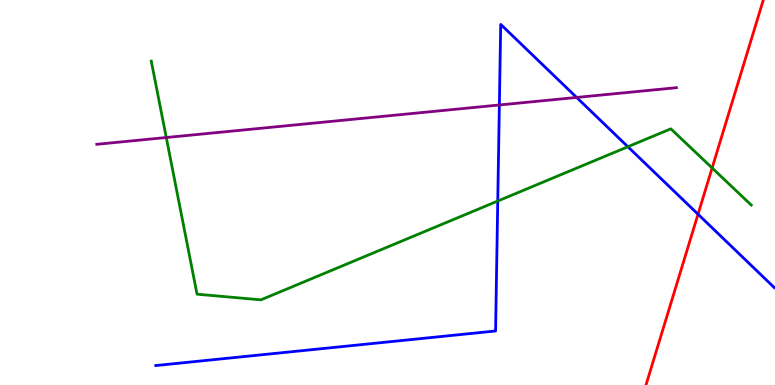[{'lines': ['blue', 'red'], 'intersections': [{'x': 9.01, 'y': 4.44}]}, {'lines': ['green', 'red'], 'intersections': [{'x': 9.19, 'y': 5.64}]}, {'lines': ['purple', 'red'], 'intersections': []}, {'lines': ['blue', 'green'], 'intersections': [{'x': 6.42, 'y': 4.78}, {'x': 8.1, 'y': 6.19}]}, {'lines': ['blue', 'purple'], 'intersections': [{'x': 6.44, 'y': 7.27}, {'x': 7.44, 'y': 7.47}]}, {'lines': ['green', 'purple'], 'intersections': [{'x': 2.15, 'y': 6.43}]}]